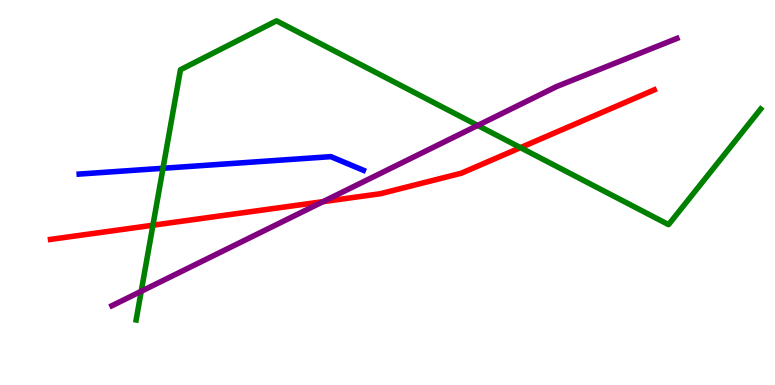[{'lines': ['blue', 'red'], 'intersections': []}, {'lines': ['green', 'red'], 'intersections': [{'x': 1.97, 'y': 4.15}, {'x': 6.72, 'y': 6.17}]}, {'lines': ['purple', 'red'], 'intersections': [{'x': 4.17, 'y': 4.76}]}, {'lines': ['blue', 'green'], 'intersections': [{'x': 2.1, 'y': 5.63}]}, {'lines': ['blue', 'purple'], 'intersections': []}, {'lines': ['green', 'purple'], 'intersections': [{'x': 1.82, 'y': 2.43}, {'x': 6.16, 'y': 6.74}]}]